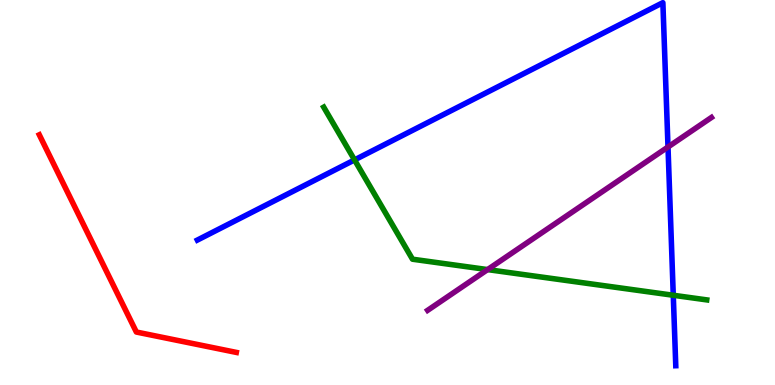[{'lines': ['blue', 'red'], 'intersections': []}, {'lines': ['green', 'red'], 'intersections': []}, {'lines': ['purple', 'red'], 'intersections': []}, {'lines': ['blue', 'green'], 'intersections': [{'x': 4.57, 'y': 5.85}, {'x': 8.69, 'y': 2.33}]}, {'lines': ['blue', 'purple'], 'intersections': [{'x': 8.62, 'y': 6.18}]}, {'lines': ['green', 'purple'], 'intersections': [{'x': 6.29, 'y': 3.0}]}]